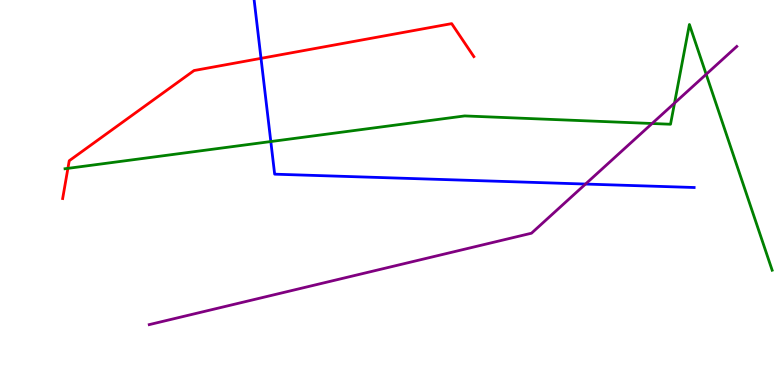[{'lines': ['blue', 'red'], 'intersections': [{'x': 3.37, 'y': 8.48}]}, {'lines': ['green', 'red'], 'intersections': [{'x': 0.876, 'y': 5.63}]}, {'lines': ['purple', 'red'], 'intersections': []}, {'lines': ['blue', 'green'], 'intersections': [{'x': 3.49, 'y': 6.32}]}, {'lines': ['blue', 'purple'], 'intersections': [{'x': 7.56, 'y': 5.22}]}, {'lines': ['green', 'purple'], 'intersections': [{'x': 8.41, 'y': 6.79}, {'x': 8.7, 'y': 7.32}, {'x': 9.11, 'y': 8.07}]}]